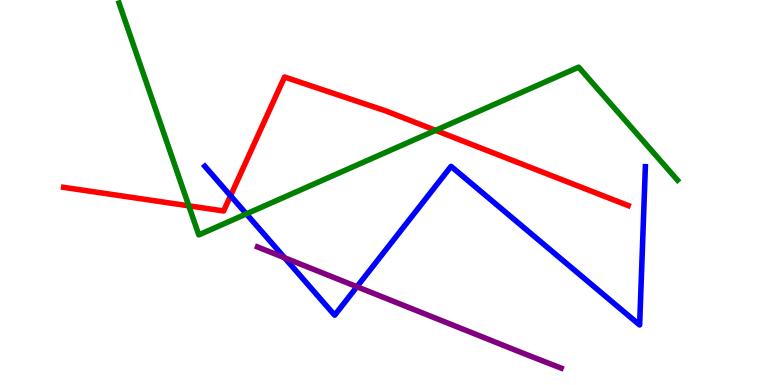[{'lines': ['blue', 'red'], 'intersections': [{'x': 2.97, 'y': 4.92}]}, {'lines': ['green', 'red'], 'intersections': [{'x': 2.44, 'y': 4.65}, {'x': 5.62, 'y': 6.61}]}, {'lines': ['purple', 'red'], 'intersections': []}, {'lines': ['blue', 'green'], 'intersections': [{'x': 3.18, 'y': 4.44}]}, {'lines': ['blue', 'purple'], 'intersections': [{'x': 3.67, 'y': 3.3}, {'x': 4.61, 'y': 2.55}]}, {'lines': ['green', 'purple'], 'intersections': []}]